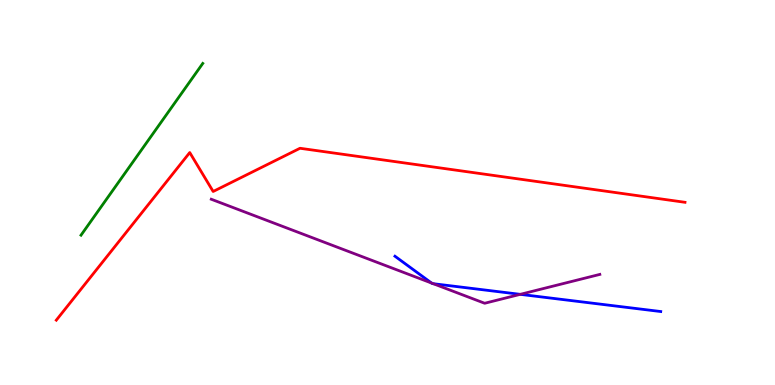[{'lines': ['blue', 'red'], 'intersections': []}, {'lines': ['green', 'red'], 'intersections': []}, {'lines': ['purple', 'red'], 'intersections': []}, {'lines': ['blue', 'green'], 'intersections': []}, {'lines': ['blue', 'purple'], 'intersections': [{'x': 5.57, 'y': 2.65}, {'x': 5.59, 'y': 2.63}, {'x': 6.71, 'y': 2.35}]}, {'lines': ['green', 'purple'], 'intersections': []}]